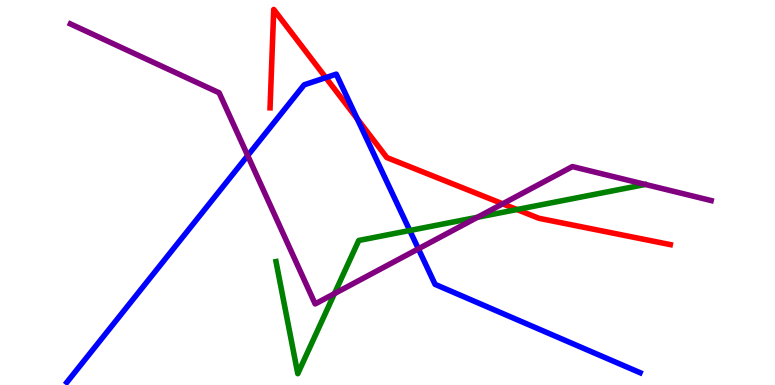[{'lines': ['blue', 'red'], 'intersections': [{'x': 4.2, 'y': 7.98}, {'x': 4.61, 'y': 6.91}]}, {'lines': ['green', 'red'], 'intersections': [{'x': 6.67, 'y': 4.56}]}, {'lines': ['purple', 'red'], 'intersections': [{'x': 6.49, 'y': 4.71}]}, {'lines': ['blue', 'green'], 'intersections': [{'x': 5.29, 'y': 4.01}]}, {'lines': ['blue', 'purple'], 'intersections': [{'x': 3.2, 'y': 5.96}, {'x': 5.4, 'y': 3.54}]}, {'lines': ['green', 'purple'], 'intersections': [{'x': 4.32, 'y': 2.37}, {'x': 6.16, 'y': 4.36}]}]